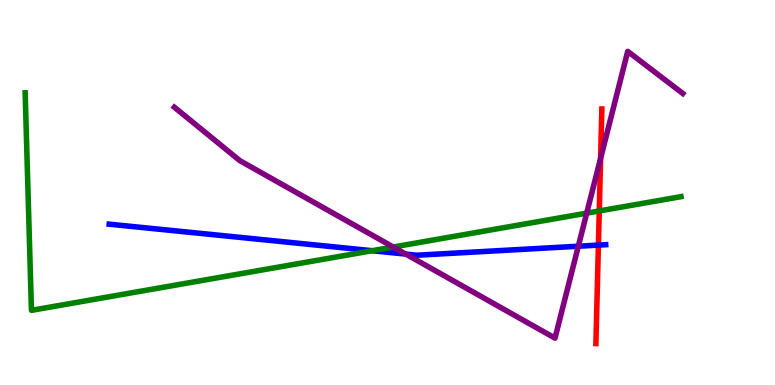[{'lines': ['blue', 'red'], 'intersections': [{'x': 7.72, 'y': 3.63}]}, {'lines': ['green', 'red'], 'intersections': [{'x': 7.73, 'y': 4.52}]}, {'lines': ['purple', 'red'], 'intersections': [{'x': 7.75, 'y': 5.89}]}, {'lines': ['blue', 'green'], 'intersections': [{'x': 4.8, 'y': 3.49}]}, {'lines': ['blue', 'purple'], 'intersections': [{'x': 5.24, 'y': 3.4}, {'x': 7.46, 'y': 3.6}]}, {'lines': ['green', 'purple'], 'intersections': [{'x': 5.07, 'y': 3.58}, {'x': 7.57, 'y': 4.46}]}]